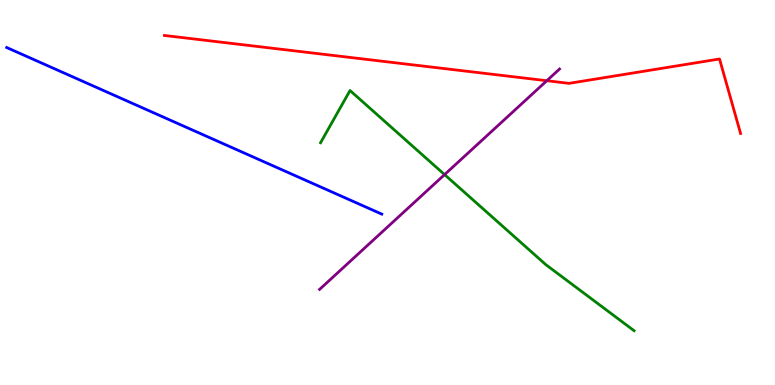[{'lines': ['blue', 'red'], 'intersections': []}, {'lines': ['green', 'red'], 'intersections': []}, {'lines': ['purple', 'red'], 'intersections': [{'x': 7.06, 'y': 7.9}]}, {'lines': ['blue', 'green'], 'intersections': []}, {'lines': ['blue', 'purple'], 'intersections': []}, {'lines': ['green', 'purple'], 'intersections': [{'x': 5.74, 'y': 5.46}]}]